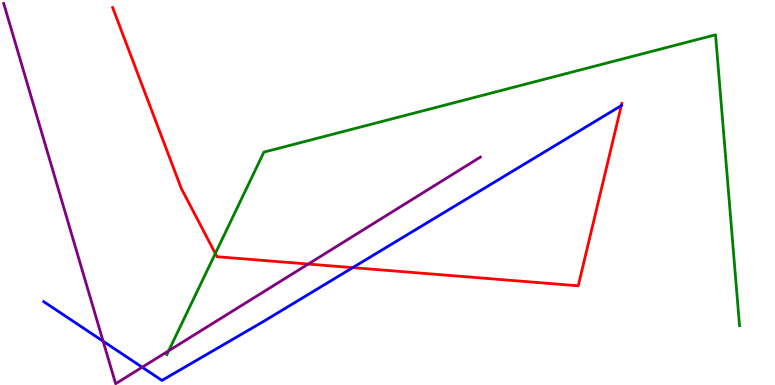[{'lines': ['blue', 'red'], 'intersections': [{'x': 4.55, 'y': 3.05}, {'x': 8.02, 'y': 7.26}]}, {'lines': ['green', 'red'], 'intersections': [{'x': 2.78, 'y': 3.42}]}, {'lines': ['purple', 'red'], 'intersections': [{'x': 3.98, 'y': 3.14}]}, {'lines': ['blue', 'green'], 'intersections': []}, {'lines': ['blue', 'purple'], 'intersections': [{'x': 1.33, 'y': 1.14}, {'x': 1.83, 'y': 0.461}]}, {'lines': ['green', 'purple'], 'intersections': [{'x': 2.18, 'y': 0.89}]}]